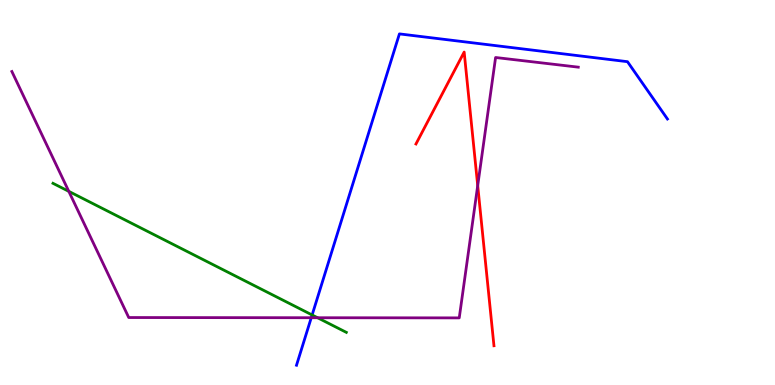[{'lines': ['blue', 'red'], 'intersections': []}, {'lines': ['green', 'red'], 'intersections': []}, {'lines': ['purple', 'red'], 'intersections': [{'x': 6.16, 'y': 5.18}]}, {'lines': ['blue', 'green'], 'intersections': [{'x': 4.03, 'y': 1.82}]}, {'lines': ['blue', 'purple'], 'intersections': [{'x': 4.02, 'y': 1.75}]}, {'lines': ['green', 'purple'], 'intersections': [{'x': 0.888, 'y': 5.03}, {'x': 4.1, 'y': 1.75}]}]